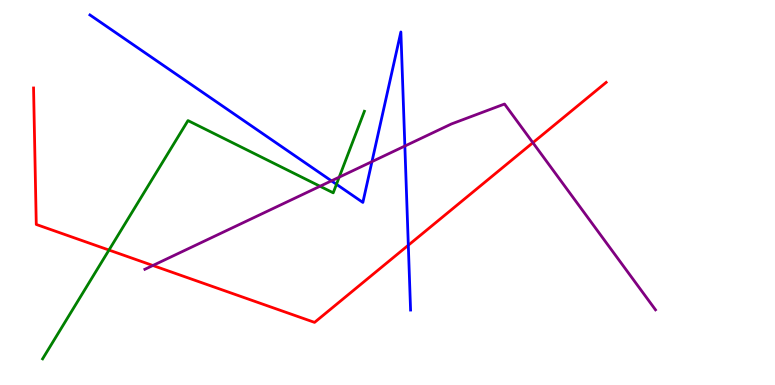[{'lines': ['blue', 'red'], 'intersections': [{'x': 5.27, 'y': 3.63}]}, {'lines': ['green', 'red'], 'intersections': [{'x': 1.41, 'y': 3.51}]}, {'lines': ['purple', 'red'], 'intersections': [{'x': 1.97, 'y': 3.1}, {'x': 6.88, 'y': 6.29}]}, {'lines': ['blue', 'green'], 'intersections': [{'x': 4.34, 'y': 5.21}]}, {'lines': ['blue', 'purple'], 'intersections': [{'x': 4.28, 'y': 5.3}, {'x': 4.8, 'y': 5.8}, {'x': 5.22, 'y': 6.21}]}, {'lines': ['green', 'purple'], 'intersections': [{'x': 4.13, 'y': 5.16}, {'x': 4.38, 'y': 5.4}]}]